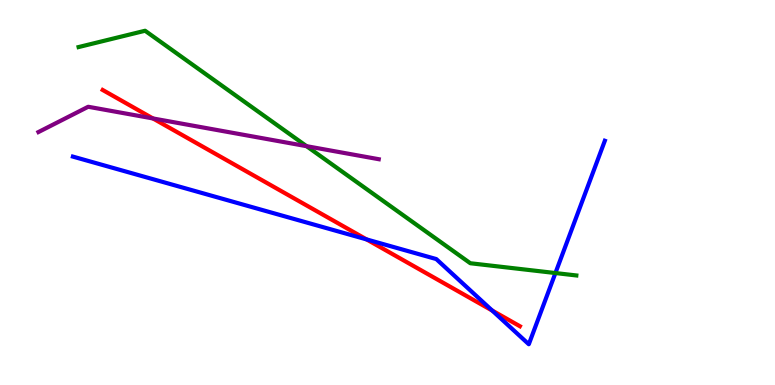[{'lines': ['blue', 'red'], 'intersections': [{'x': 4.73, 'y': 3.78}, {'x': 6.35, 'y': 1.93}]}, {'lines': ['green', 'red'], 'intersections': []}, {'lines': ['purple', 'red'], 'intersections': [{'x': 1.97, 'y': 6.92}]}, {'lines': ['blue', 'green'], 'intersections': [{'x': 7.17, 'y': 2.91}]}, {'lines': ['blue', 'purple'], 'intersections': []}, {'lines': ['green', 'purple'], 'intersections': [{'x': 3.96, 'y': 6.2}]}]